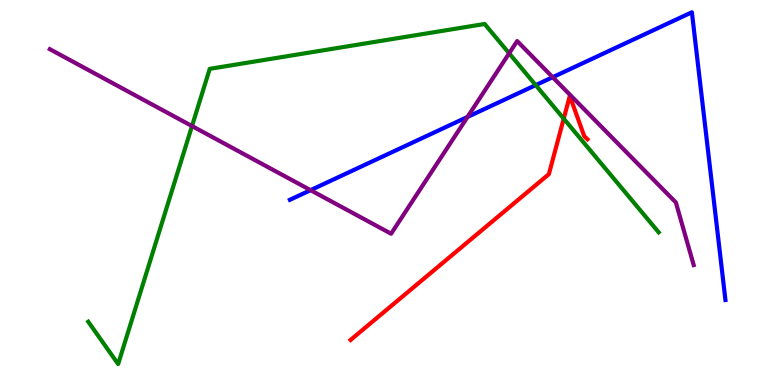[{'lines': ['blue', 'red'], 'intersections': []}, {'lines': ['green', 'red'], 'intersections': [{'x': 7.27, 'y': 6.92}]}, {'lines': ['purple', 'red'], 'intersections': []}, {'lines': ['blue', 'green'], 'intersections': [{'x': 6.91, 'y': 7.79}]}, {'lines': ['blue', 'purple'], 'intersections': [{'x': 4.01, 'y': 5.06}, {'x': 6.03, 'y': 6.96}, {'x': 7.13, 'y': 7.99}]}, {'lines': ['green', 'purple'], 'intersections': [{'x': 2.48, 'y': 6.73}, {'x': 6.57, 'y': 8.62}]}]